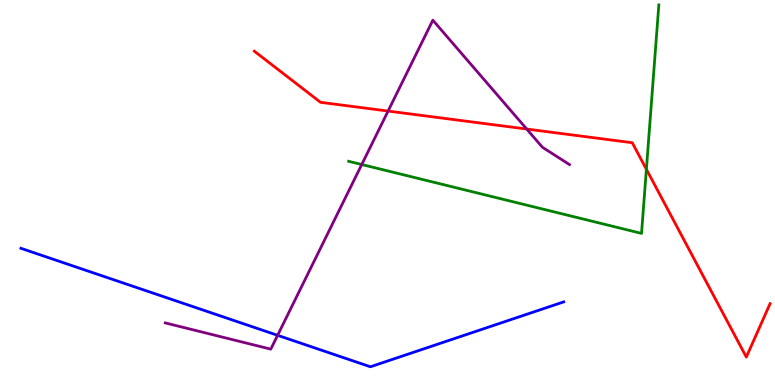[{'lines': ['blue', 'red'], 'intersections': []}, {'lines': ['green', 'red'], 'intersections': [{'x': 8.34, 'y': 5.6}]}, {'lines': ['purple', 'red'], 'intersections': [{'x': 5.01, 'y': 7.12}, {'x': 6.8, 'y': 6.65}]}, {'lines': ['blue', 'green'], 'intersections': []}, {'lines': ['blue', 'purple'], 'intersections': [{'x': 3.58, 'y': 1.29}]}, {'lines': ['green', 'purple'], 'intersections': [{'x': 4.67, 'y': 5.73}]}]